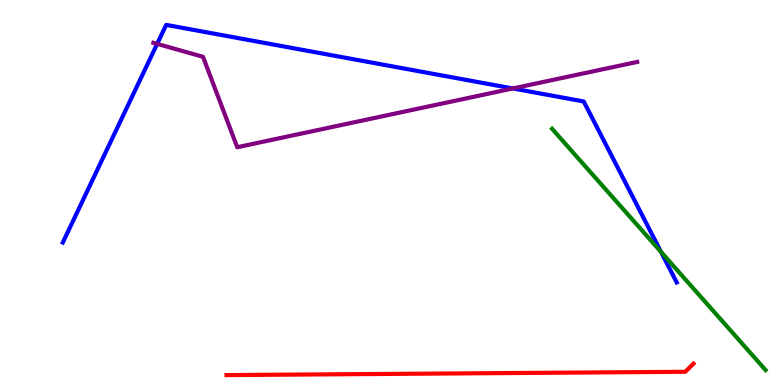[{'lines': ['blue', 'red'], 'intersections': []}, {'lines': ['green', 'red'], 'intersections': []}, {'lines': ['purple', 'red'], 'intersections': []}, {'lines': ['blue', 'green'], 'intersections': [{'x': 8.53, 'y': 3.46}]}, {'lines': ['blue', 'purple'], 'intersections': [{'x': 2.03, 'y': 8.86}, {'x': 6.62, 'y': 7.7}]}, {'lines': ['green', 'purple'], 'intersections': []}]